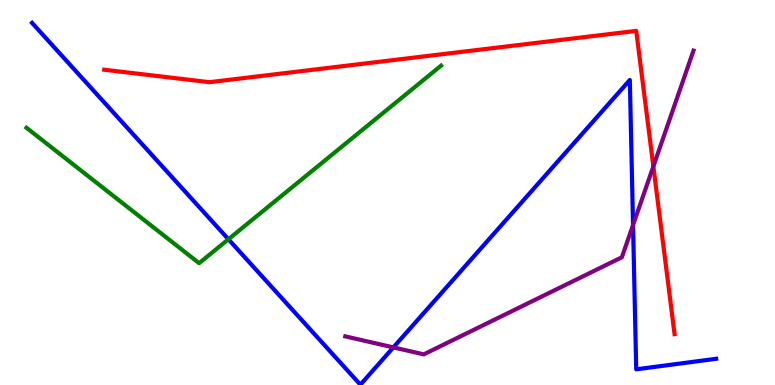[{'lines': ['blue', 'red'], 'intersections': []}, {'lines': ['green', 'red'], 'intersections': []}, {'lines': ['purple', 'red'], 'intersections': [{'x': 8.43, 'y': 5.68}]}, {'lines': ['blue', 'green'], 'intersections': [{'x': 2.95, 'y': 3.79}]}, {'lines': ['blue', 'purple'], 'intersections': [{'x': 5.08, 'y': 0.977}, {'x': 8.17, 'y': 4.15}]}, {'lines': ['green', 'purple'], 'intersections': []}]